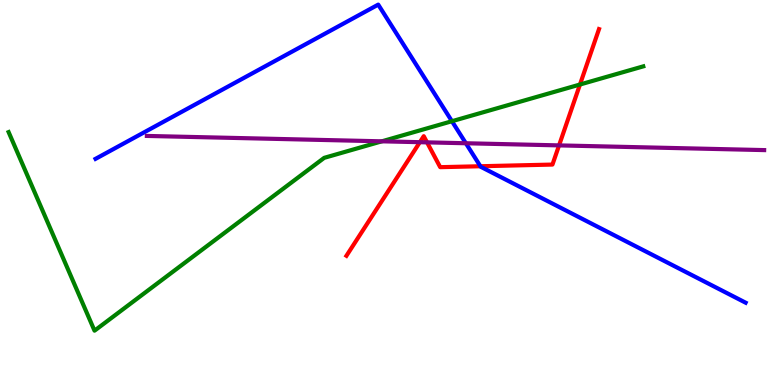[{'lines': ['blue', 'red'], 'intersections': [{'x': 6.2, 'y': 5.68}]}, {'lines': ['green', 'red'], 'intersections': [{'x': 7.48, 'y': 7.8}]}, {'lines': ['purple', 'red'], 'intersections': [{'x': 5.42, 'y': 6.31}, {'x': 5.51, 'y': 6.3}, {'x': 7.21, 'y': 6.22}]}, {'lines': ['blue', 'green'], 'intersections': [{'x': 5.83, 'y': 6.85}]}, {'lines': ['blue', 'purple'], 'intersections': [{'x': 6.01, 'y': 6.28}]}, {'lines': ['green', 'purple'], 'intersections': [{'x': 4.93, 'y': 6.33}]}]